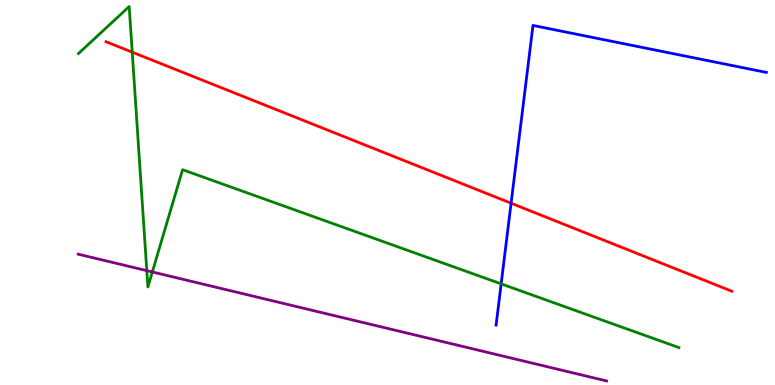[{'lines': ['blue', 'red'], 'intersections': [{'x': 6.59, 'y': 4.72}]}, {'lines': ['green', 'red'], 'intersections': [{'x': 1.71, 'y': 8.64}]}, {'lines': ['purple', 'red'], 'intersections': []}, {'lines': ['blue', 'green'], 'intersections': [{'x': 6.47, 'y': 2.63}]}, {'lines': ['blue', 'purple'], 'intersections': []}, {'lines': ['green', 'purple'], 'intersections': [{'x': 1.89, 'y': 2.97}, {'x': 1.97, 'y': 2.94}]}]